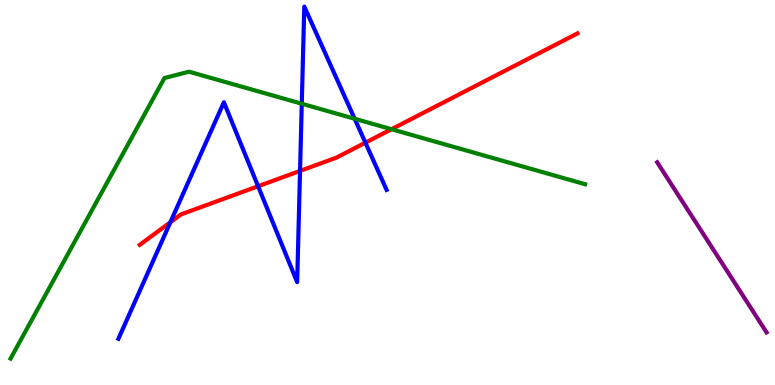[{'lines': ['blue', 'red'], 'intersections': [{'x': 2.2, 'y': 4.23}, {'x': 3.33, 'y': 5.16}, {'x': 3.87, 'y': 5.56}, {'x': 4.71, 'y': 6.29}]}, {'lines': ['green', 'red'], 'intersections': [{'x': 5.05, 'y': 6.64}]}, {'lines': ['purple', 'red'], 'intersections': []}, {'lines': ['blue', 'green'], 'intersections': [{'x': 3.89, 'y': 7.31}, {'x': 4.58, 'y': 6.92}]}, {'lines': ['blue', 'purple'], 'intersections': []}, {'lines': ['green', 'purple'], 'intersections': []}]